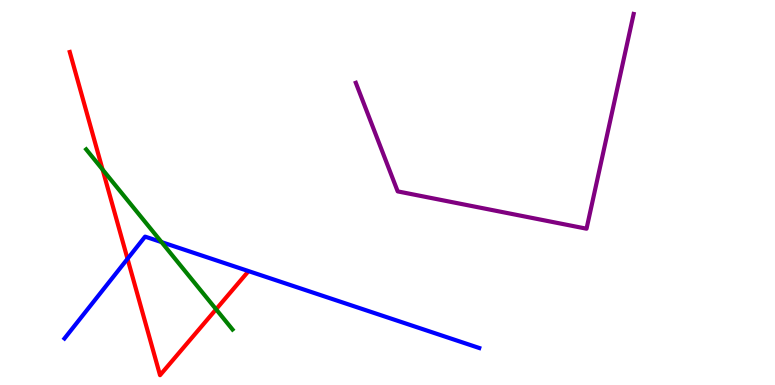[{'lines': ['blue', 'red'], 'intersections': [{'x': 1.65, 'y': 3.28}]}, {'lines': ['green', 'red'], 'intersections': [{'x': 1.32, 'y': 5.6}, {'x': 2.79, 'y': 1.97}]}, {'lines': ['purple', 'red'], 'intersections': []}, {'lines': ['blue', 'green'], 'intersections': [{'x': 2.08, 'y': 3.71}]}, {'lines': ['blue', 'purple'], 'intersections': []}, {'lines': ['green', 'purple'], 'intersections': []}]